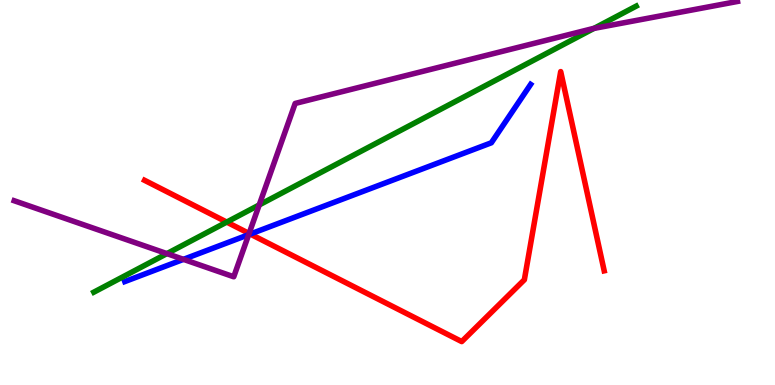[{'lines': ['blue', 'red'], 'intersections': [{'x': 3.23, 'y': 3.92}]}, {'lines': ['green', 'red'], 'intersections': [{'x': 2.93, 'y': 4.23}]}, {'lines': ['purple', 'red'], 'intersections': [{'x': 3.21, 'y': 3.94}]}, {'lines': ['blue', 'green'], 'intersections': []}, {'lines': ['blue', 'purple'], 'intersections': [{'x': 2.37, 'y': 3.26}, {'x': 3.21, 'y': 3.9}]}, {'lines': ['green', 'purple'], 'intersections': [{'x': 2.15, 'y': 3.41}, {'x': 3.34, 'y': 4.68}, {'x': 7.66, 'y': 9.26}]}]